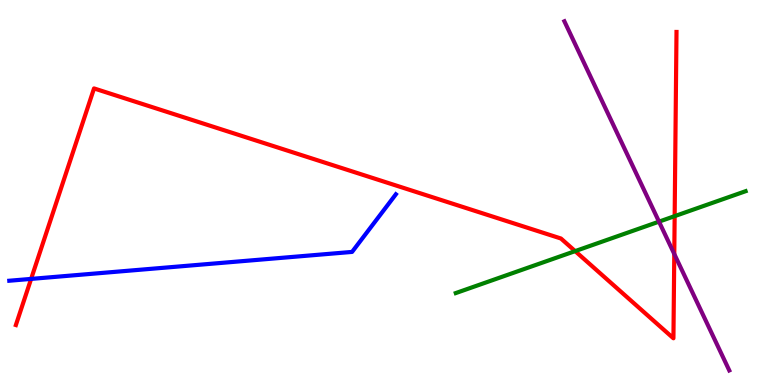[{'lines': ['blue', 'red'], 'intersections': [{'x': 0.401, 'y': 2.76}]}, {'lines': ['green', 'red'], 'intersections': [{'x': 7.42, 'y': 3.48}, {'x': 8.71, 'y': 4.39}]}, {'lines': ['purple', 'red'], 'intersections': [{'x': 8.7, 'y': 3.4}]}, {'lines': ['blue', 'green'], 'intersections': []}, {'lines': ['blue', 'purple'], 'intersections': []}, {'lines': ['green', 'purple'], 'intersections': [{'x': 8.5, 'y': 4.24}]}]